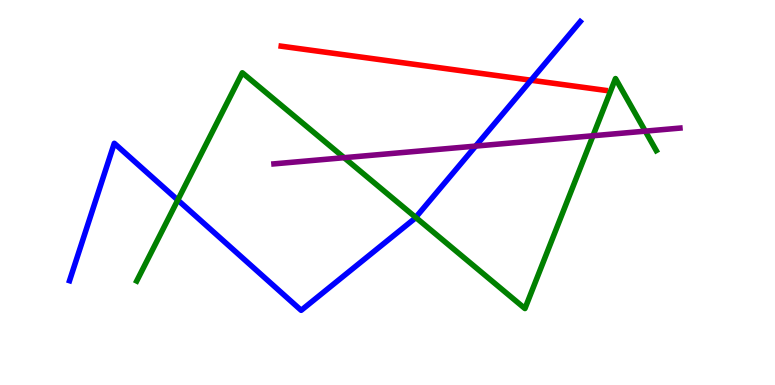[{'lines': ['blue', 'red'], 'intersections': [{'x': 6.85, 'y': 7.92}]}, {'lines': ['green', 'red'], 'intersections': []}, {'lines': ['purple', 'red'], 'intersections': []}, {'lines': ['blue', 'green'], 'intersections': [{'x': 2.29, 'y': 4.8}, {'x': 5.36, 'y': 4.35}]}, {'lines': ['blue', 'purple'], 'intersections': [{'x': 6.14, 'y': 6.21}]}, {'lines': ['green', 'purple'], 'intersections': [{'x': 4.44, 'y': 5.9}, {'x': 7.65, 'y': 6.47}, {'x': 8.33, 'y': 6.59}]}]